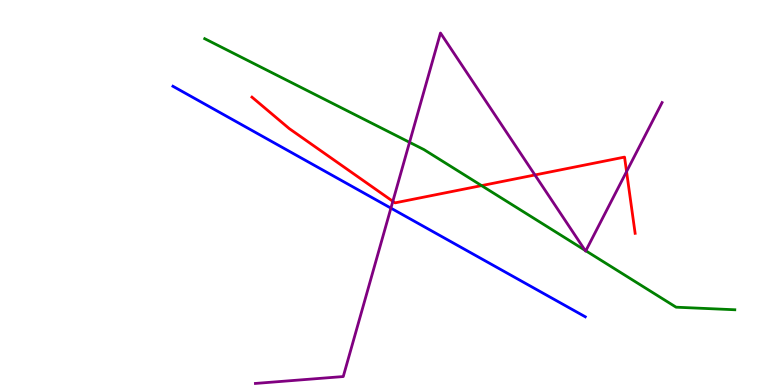[{'lines': ['blue', 'red'], 'intersections': []}, {'lines': ['green', 'red'], 'intersections': [{'x': 6.21, 'y': 5.18}]}, {'lines': ['purple', 'red'], 'intersections': [{'x': 5.07, 'y': 4.77}, {'x': 6.9, 'y': 5.46}, {'x': 8.08, 'y': 5.54}]}, {'lines': ['blue', 'green'], 'intersections': []}, {'lines': ['blue', 'purple'], 'intersections': [{'x': 5.04, 'y': 4.59}]}, {'lines': ['green', 'purple'], 'intersections': [{'x': 5.28, 'y': 6.3}, {'x': 7.55, 'y': 3.5}, {'x': 7.56, 'y': 3.49}]}]